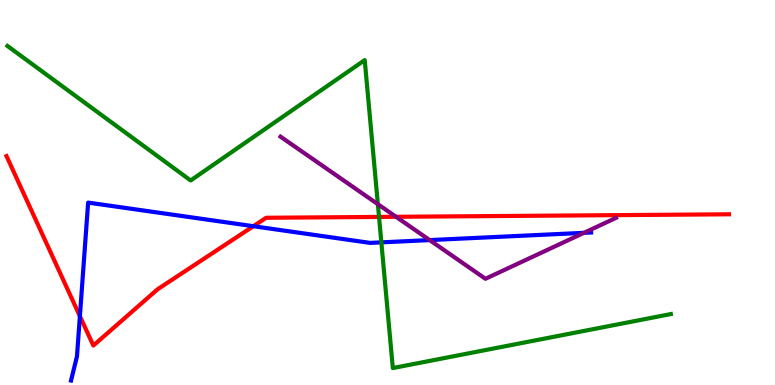[{'lines': ['blue', 'red'], 'intersections': [{'x': 1.03, 'y': 1.79}, {'x': 3.27, 'y': 4.12}]}, {'lines': ['green', 'red'], 'intersections': [{'x': 4.89, 'y': 4.37}]}, {'lines': ['purple', 'red'], 'intersections': [{'x': 5.11, 'y': 4.37}]}, {'lines': ['blue', 'green'], 'intersections': [{'x': 4.92, 'y': 3.7}]}, {'lines': ['blue', 'purple'], 'intersections': [{'x': 5.54, 'y': 3.76}, {'x': 7.53, 'y': 3.95}]}, {'lines': ['green', 'purple'], 'intersections': [{'x': 4.88, 'y': 4.7}]}]